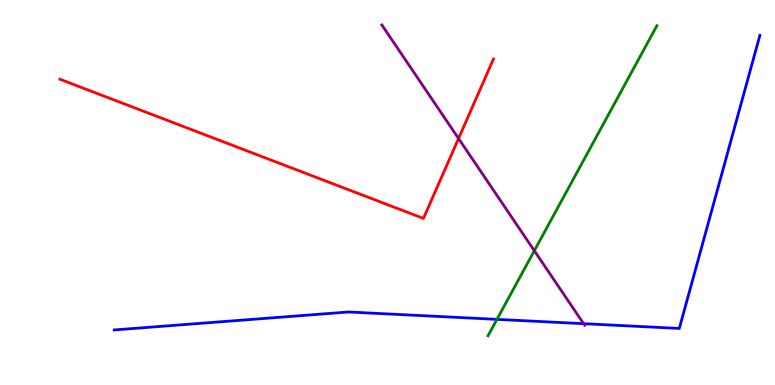[{'lines': ['blue', 'red'], 'intersections': []}, {'lines': ['green', 'red'], 'intersections': []}, {'lines': ['purple', 'red'], 'intersections': [{'x': 5.92, 'y': 6.4}]}, {'lines': ['blue', 'green'], 'intersections': [{'x': 6.41, 'y': 1.7}]}, {'lines': ['blue', 'purple'], 'intersections': [{'x': 7.53, 'y': 1.59}]}, {'lines': ['green', 'purple'], 'intersections': [{'x': 6.89, 'y': 3.49}]}]